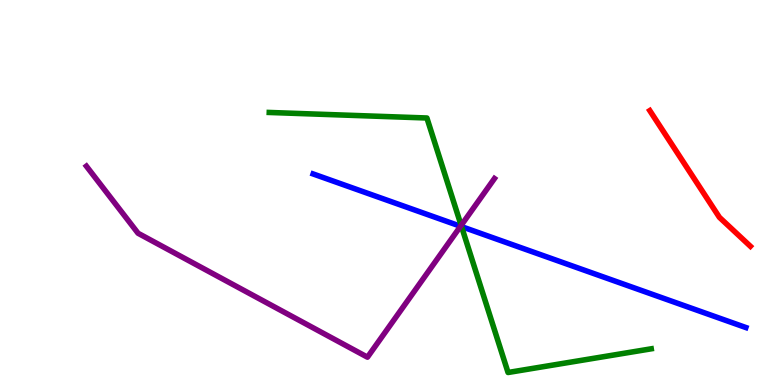[{'lines': ['blue', 'red'], 'intersections': []}, {'lines': ['green', 'red'], 'intersections': []}, {'lines': ['purple', 'red'], 'intersections': []}, {'lines': ['blue', 'green'], 'intersections': [{'x': 5.96, 'y': 4.11}]}, {'lines': ['blue', 'purple'], 'intersections': [{'x': 5.94, 'y': 4.12}]}, {'lines': ['green', 'purple'], 'intersections': [{'x': 5.95, 'y': 4.15}]}]